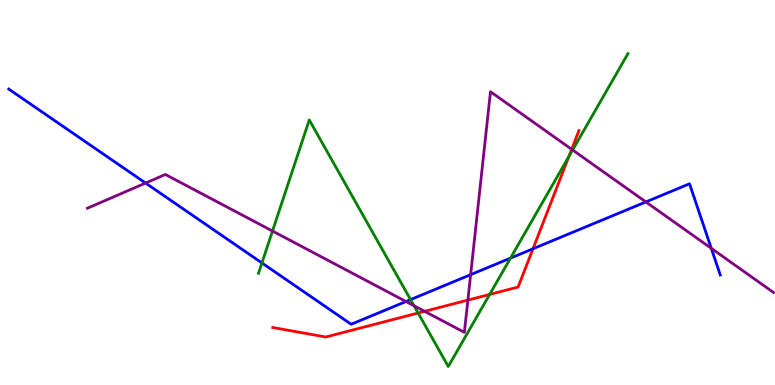[{'lines': ['blue', 'red'], 'intersections': [{'x': 6.88, 'y': 3.54}]}, {'lines': ['green', 'red'], 'intersections': [{'x': 5.4, 'y': 1.87}, {'x': 6.32, 'y': 2.35}, {'x': 7.34, 'y': 5.94}]}, {'lines': ['purple', 'red'], 'intersections': [{'x': 5.48, 'y': 1.91}, {'x': 6.04, 'y': 2.21}, {'x': 7.38, 'y': 6.12}]}, {'lines': ['blue', 'green'], 'intersections': [{'x': 3.38, 'y': 3.17}, {'x': 5.3, 'y': 2.22}, {'x': 6.59, 'y': 3.3}]}, {'lines': ['blue', 'purple'], 'intersections': [{'x': 1.88, 'y': 5.25}, {'x': 5.24, 'y': 2.17}, {'x': 6.07, 'y': 2.87}, {'x': 8.33, 'y': 4.76}, {'x': 9.18, 'y': 3.55}]}, {'lines': ['green', 'purple'], 'intersections': [{'x': 3.52, 'y': 4.0}, {'x': 5.34, 'y': 2.06}, {'x': 7.39, 'y': 6.1}]}]